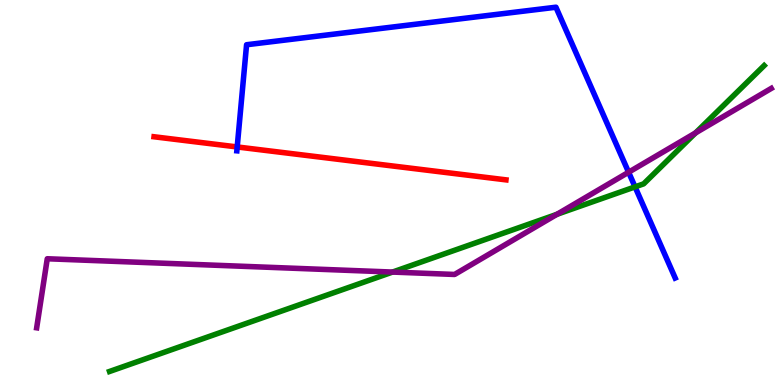[{'lines': ['blue', 'red'], 'intersections': [{'x': 3.06, 'y': 6.18}]}, {'lines': ['green', 'red'], 'intersections': []}, {'lines': ['purple', 'red'], 'intersections': []}, {'lines': ['blue', 'green'], 'intersections': [{'x': 8.19, 'y': 5.15}]}, {'lines': ['blue', 'purple'], 'intersections': [{'x': 8.11, 'y': 5.53}]}, {'lines': ['green', 'purple'], 'intersections': [{'x': 5.06, 'y': 2.93}, {'x': 7.19, 'y': 4.43}, {'x': 8.98, 'y': 6.55}]}]